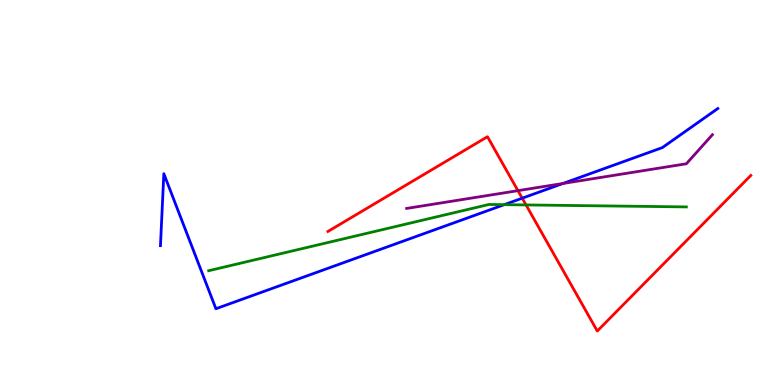[{'lines': ['blue', 'red'], 'intersections': [{'x': 6.74, 'y': 4.85}]}, {'lines': ['green', 'red'], 'intersections': [{'x': 6.79, 'y': 4.68}]}, {'lines': ['purple', 'red'], 'intersections': [{'x': 6.68, 'y': 5.05}]}, {'lines': ['blue', 'green'], 'intersections': [{'x': 6.51, 'y': 4.68}]}, {'lines': ['blue', 'purple'], 'intersections': [{'x': 7.26, 'y': 5.23}]}, {'lines': ['green', 'purple'], 'intersections': []}]